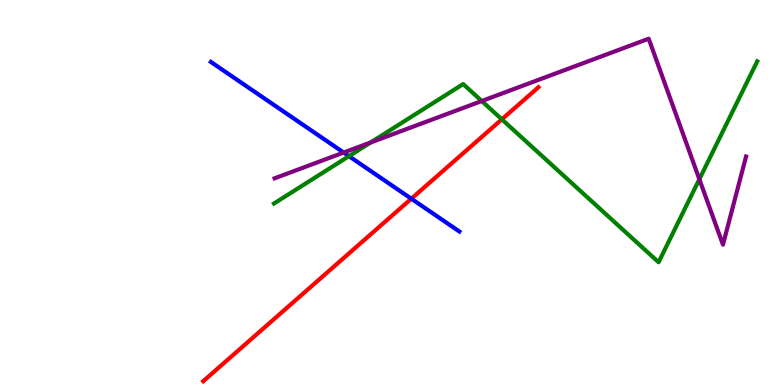[{'lines': ['blue', 'red'], 'intersections': [{'x': 5.31, 'y': 4.84}]}, {'lines': ['green', 'red'], 'intersections': [{'x': 6.48, 'y': 6.9}]}, {'lines': ['purple', 'red'], 'intersections': []}, {'lines': ['blue', 'green'], 'intersections': [{'x': 4.5, 'y': 5.94}]}, {'lines': ['blue', 'purple'], 'intersections': [{'x': 4.43, 'y': 6.04}]}, {'lines': ['green', 'purple'], 'intersections': [{'x': 4.78, 'y': 6.3}, {'x': 6.22, 'y': 7.38}, {'x': 9.02, 'y': 5.35}]}]